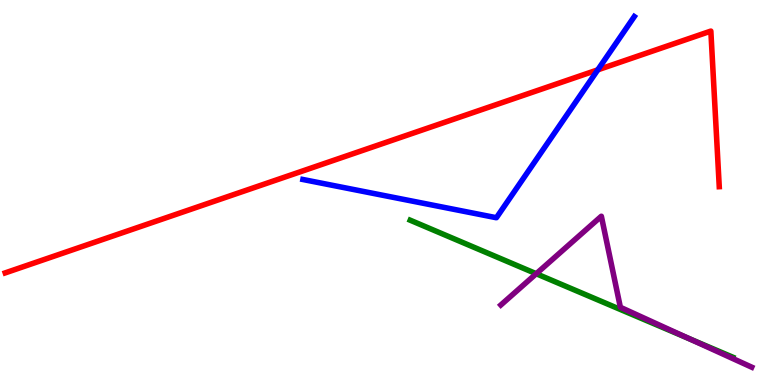[{'lines': ['blue', 'red'], 'intersections': [{'x': 7.71, 'y': 8.19}]}, {'lines': ['green', 'red'], 'intersections': []}, {'lines': ['purple', 'red'], 'intersections': []}, {'lines': ['blue', 'green'], 'intersections': []}, {'lines': ['blue', 'purple'], 'intersections': []}, {'lines': ['green', 'purple'], 'intersections': [{'x': 6.92, 'y': 2.89}, {'x': 8.89, 'y': 1.2}]}]